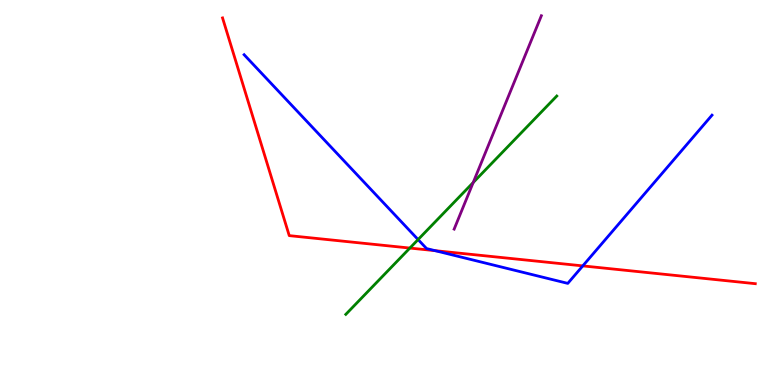[{'lines': ['blue', 'red'], 'intersections': [{'x': 5.61, 'y': 3.49}, {'x': 7.52, 'y': 3.09}]}, {'lines': ['green', 'red'], 'intersections': [{'x': 5.29, 'y': 3.56}]}, {'lines': ['purple', 'red'], 'intersections': []}, {'lines': ['blue', 'green'], 'intersections': [{'x': 5.39, 'y': 3.78}]}, {'lines': ['blue', 'purple'], 'intersections': []}, {'lines': ['green', 'purple'], 'intersections': [{'x': 6.11, 'y': 5.26}]}]